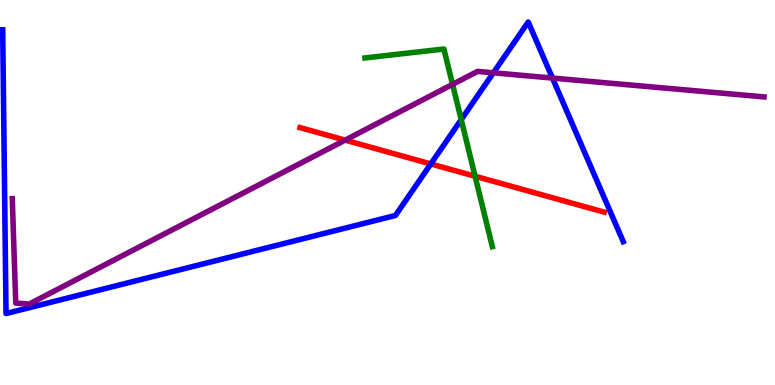[{'lines': ['blue', 'red'], 'intersections': [{'x': 5.56, 'y': 5.74}]}, {'lines': ['green', 'red'], 'intersections': [{'x': 6.13, 'y': 5.42}]}, {'lines': ['purple', 'red'], 'intersections': [{'x': 4.45, 'y': 6.36}]}, {'lines': ['blue', 'green'], 'intersections': [{'x': 5.95, 'y': 6.89}]}, {'lines': ['blue', 'purple'], 'intersections': [{'x': 6.37, 'y': 8.11}, {'x': 7.13, 'y': 7.97}]}, {'lines': ['green', 'purple'], 'intersections': [{'x': 5.84, 'y': 7.81}]}]